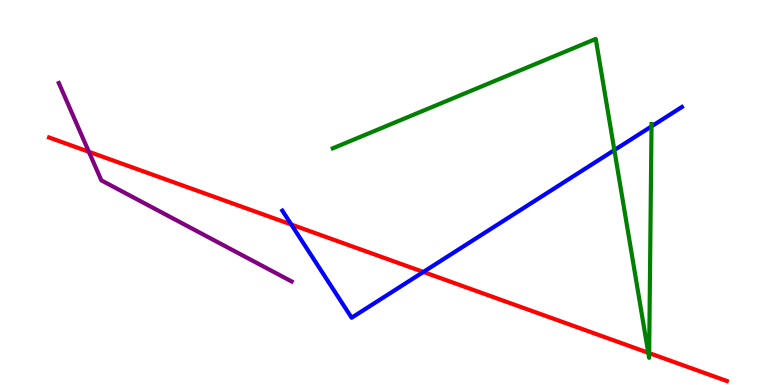[{'lines': ['blue', 'red'], 'intersections': [{'x': 3.76, 'y': 4.17}, {'x': 5.46, 'y': 2.94}]}, {'lines': ['green', 'red'], 'intersections': [{'x': 8.36, 'y': 0.837}, {'x': 8.38, 'y': 0.829}]}, {'lines': ['purple', 'red'], 'intersections': [{'x': 1.15, 'y': 6.06}]}, {'lines': ['blue', 'green'], 'intersections': [{'x': 7.93, 'y': 6.1}, {'x': 8.41, 'y': 6.72}]}, {'lines': ['blue', 'purple'], 'intersections': []}, {'lines': ['green', 'purple'], 'intersections': []}]